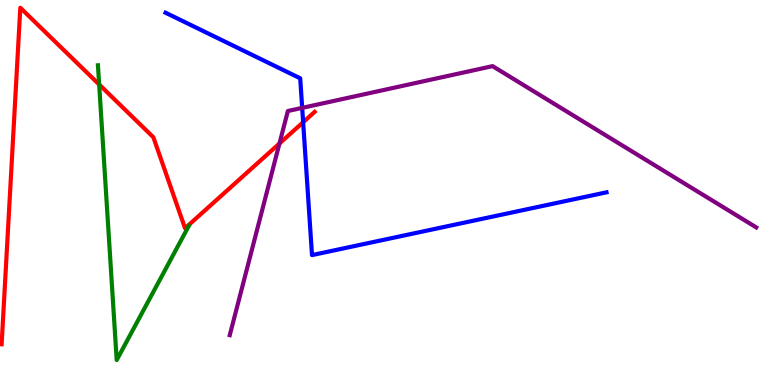[{'lines': ['blue', 'red'], 'intersections': [{'x': 3.91, 'y': 6.83}]}, {'lines': ['green', 'red'], 'intersections': [{'x': 1.28, 'y': 7.81}]}, {'lines': ['purple', 'red'], 'intersections': [{'x': 3.61, 'y': 6.27}]}, {'lines': ['blue', 'green'], 'intersections': []}, {'lines': ['blue', 'purple'], 'intersections': [{'x': 3.9, 'y': 7.2}]}, {'lines': ['green', 'purple'], 'intersections': []}]